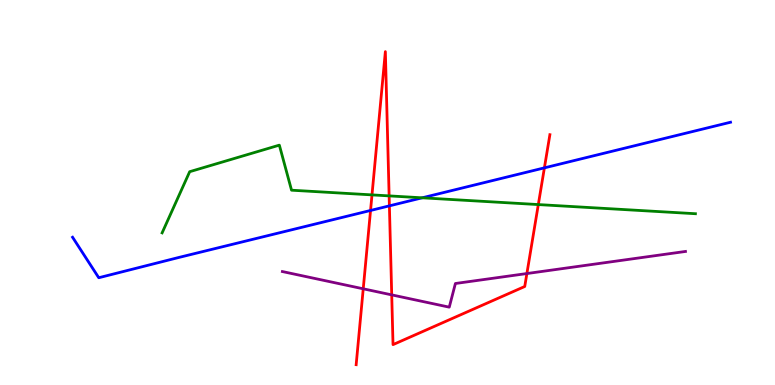[{'lines': ['blue', 'red'], 'intersections': [{'x': 4.78, 'y': 4.53}, {'x': 5.02, 'y': 4.65}, {'x': 7.02, 'y': 5.64}]}, {'lines': ['green', 'red'], 'intersections': [{'x': 4.8, 'y': 4.94}, {'x': 5.02, 'y': 4.91}, {'x': 6.95, 'y': 4.69}]}, {'lines': ['purple', 'red'], 'intersections': [{'x': 4.69, 'y': 2.5}, {'x': 5.05, 'y': 2.34}, {'x': 6.8, 'y': 2.89}]}, {'lines': ['blue', 'green'], 'intersections': [{'x': 5.45, 'y': 4.86}]}, {'lines': ['blue', 'purple'], 'intersections': []}, {'lines': ['green', 'purple'], 'intersections': []}]